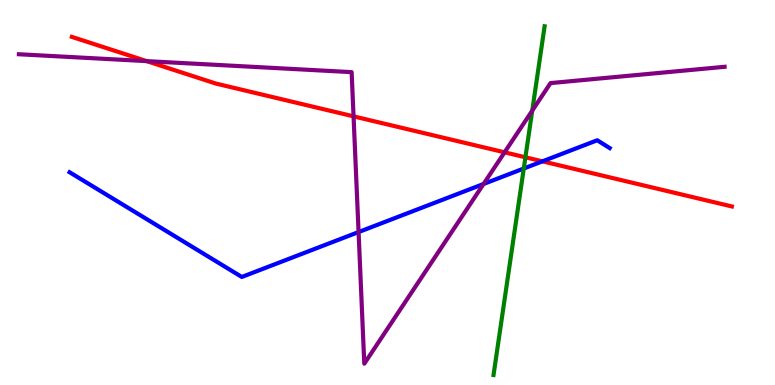[{'lines': ['blue', 'red'], 'intersections': [{'x': 7.0, 'y': 5.81}]}, {'lines': ['green', 'red'], 'intersections': [{'x': 6.78, 'y': 5.91}]}, {'lines': ['purple', 'red'], 'intersections': [{'x': 1.89, 'y': 8.41}, {'x': 4.56, 'y': 6.98}, {'x': 6.51, 'y': 6.04}]}, {'lines': ['blue', 'green'], 'intersections': [{'x': 6.76, 'y': 5.62}]}, {'lines': ['blue', 'purple'], 'intersections': [{'x': 4.63, 'y': 3.97}, {'x': 6.24, 'y': 5.22}]}, {'lines': ['green', 'purple'], 'intersections': [{'x': 6.87, 'y': 7.13}]}]